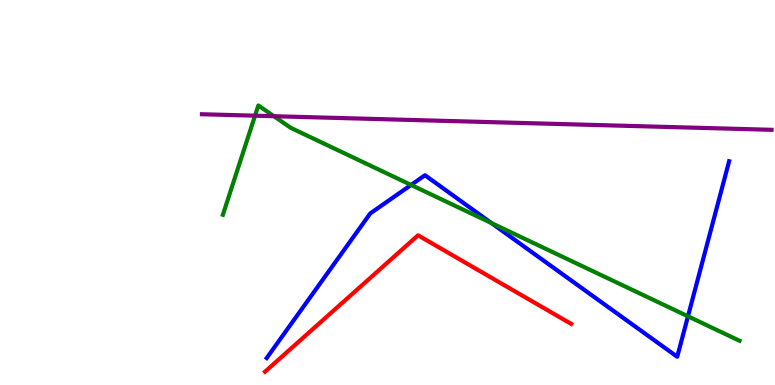[{'lines': ['blue', 'red'], 'intersections': []}, {'lines': ['green', 'red'], 'intersections': []}, {'lines': ['purple', 'red'], 'intersections': []}, {'lines': ['blue', 'green'], 'intersections': [{'x': 5.3, 'y': 5.2}, {'x': 6.34, 'y': 4.21}, {'x': 8.88, 'y': 1.78}]}, {'lines': ['blue', 'purple'], 'intersections': []}, {'lines': ['green', 'purple'], 'intersections': [{'x': 3.29, 'y': 6.99}, {'x': 3.53, 'y': 6.98}]}]